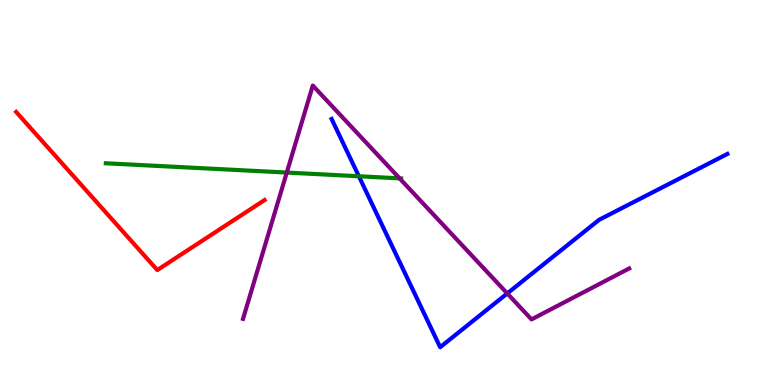[{'lines': ['blue', 'red'], 'intersections': []}, {'lines': ['green', 'red'], 'intersections': []}, {'lines': ['purple', 'red'], 'intersections': []}, {'lines': ['blue', 'green'], 'intersections': [{'x': 4.63, 'y': 5.42}]}, {'lines': ['blue', 'purple'], 'intersections': [{'x': 6.55, 'y': 2.38}]}, {'lines': ['green', 'purple'], 'intersections': [{'x': 3.7, 'y': 5.52}, {'x': 5.16, 'y': 5.37}]}]